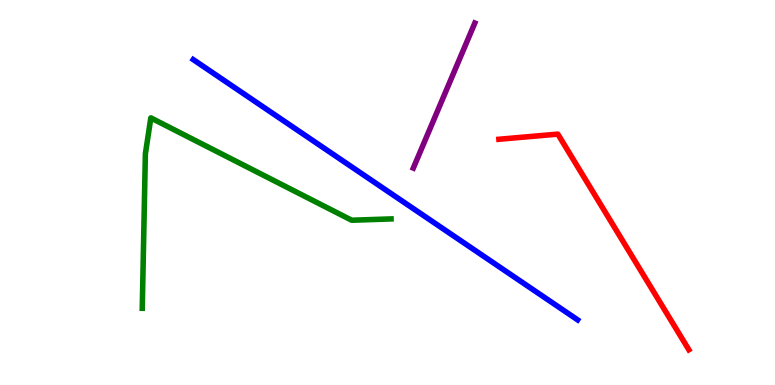[{'lines': ['blue', 'red'], 'intersections': []}, {'lines': ['green', 'red'], 'intersections': []}, {'lines': ['purple', 'red'], 'intersections': []}, {'lines': ['blue', 'green'], 'intersections': []}, {'lines': ['blue', 'purple'], 'intersections': []}, {'lines': ['green', 'purple'], 'intersections': []}]